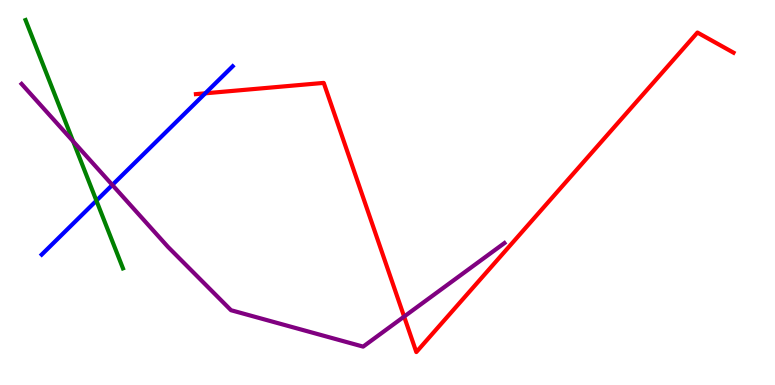[{'lines': ['blue', 'red'], 'intersections': [{'x': 2.65, 'y': 7.58}]}, {'lines': ['green', 'red'], 'intersections': []}, {'lines': ['purple', 'red'], 'intersections': [{'x': 5.21, 'y': 1.78}]}, {'lines': ['blue', 'green'], 'intersections': [{'x': 1.24, 'y': 4.79}]}, {'lines': ['blue', 'purple'], 'intersections': [{'x': 1.45, 'y': 5.2}]}, {'lines': ['green', 'purple'], 'intersections': [{'x': 0.943, 'y': 6.33}]}]